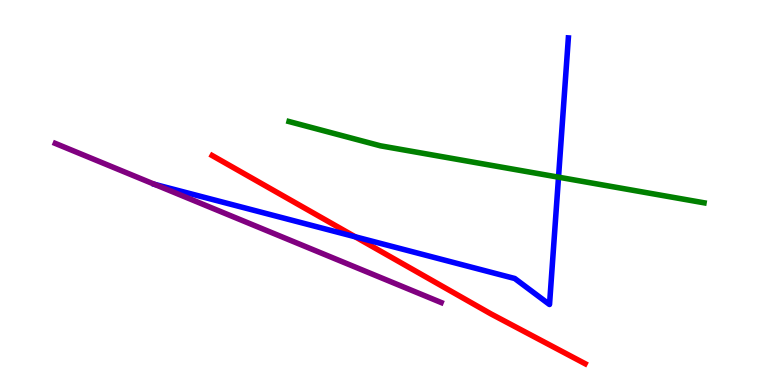[{'lines': ['blue', 'red'], 'intersections': [{'x': 4.58, 'y': 3.85}]}, {'lines': ['green', 'red'], 'intersections': []}, {'lines': ['purple', 'red'], 'intersections': []}, {'lines': ['blue', 'green'], 'intersections': [{'x': 7.21, 'y': 5.4}]}, {'lines': ['blue', 'purple'], 'intersections': []}, {'lines': ['green', 'purple'], 'intersections': []}]